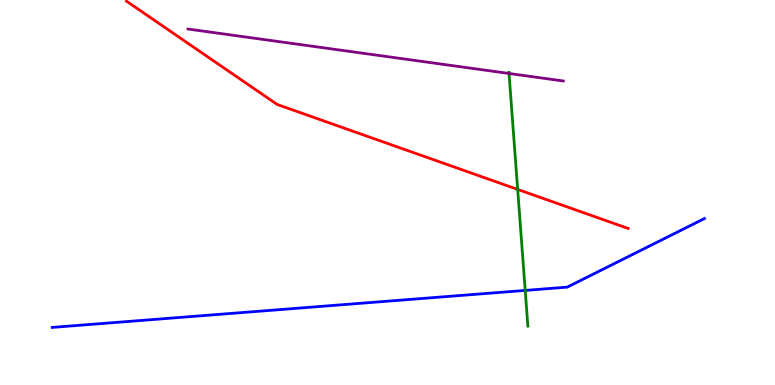[{'lines': ['blue', 'red'], 'intersections': []}, {'lines': ['green', 'red'], 'intersections': [{'x': 6.68, 'y': 5.08}]}, {'lines': ['purple', 'red'], 'intersections': []}, {'lines': ['blue', 'green'], 'intersections': [{'x': 6.78, 'y': 2.46}]}, {'lines': ['blue', 'purple'], 'intersections': []}, {'lines': ['green', 'purple'], 'intersections': [{'x': 6.57, 'y': 8.09}]}]